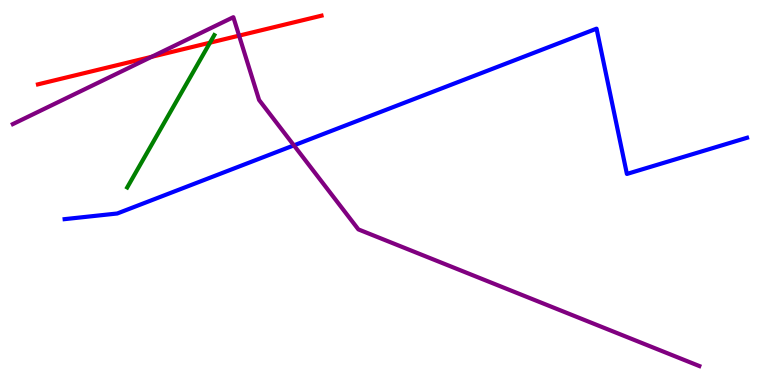[{'lines': ['blue', 'red'], 'intersections': []}, {'lines': ['green', 'red'], 'intersections': [{'x': 2.71, 'y': 8.89}]}, {'lines': ['purple', 'red'], 'intersections': [{'x': 1.96, 'y': 8.52}, {'x': 3.08, 'y': 9.07}]}, {'lines': ['blue', 'green'], 'intersections': []}, {'lines': ['blue', 'purple'], 'intersections': [{'x': 3.79, 'y': 6.22}]}, {'lines': ['green', 'purple'], 'intersections': []}]